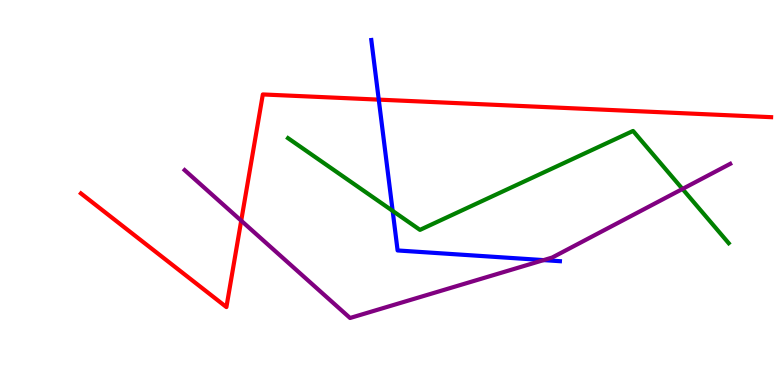[{'lines': ['blue', 'red'], 'intersections': [{'x': 4.89, 'y': 7.41}]}, {'lines': ['green', 'red'], 'intersections': []}, {'lines': ['purple', 'red'], 'intersections': [{'x': 3.11, 'y': 4.27}]}, {'lines': ['blue', 'green'], 'intersections': [{'x': 5.07, 'y': 4.52}]}, {'lines': ['blue', 'purple'], 'intersections': [{'x': 7.01, 'y': 3.24}]}, {'lines': ['green', 'purple'], 'intersections': [{'x': 8.81, 'y': 5.09}]}]